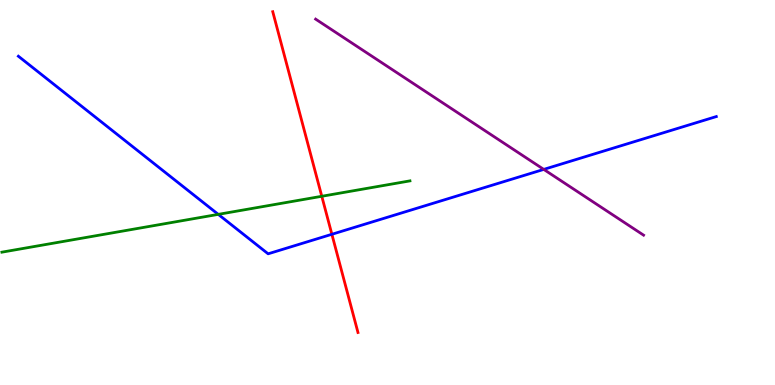[{'lines': ['blue', 'red'], 'intersections': [{'x': 4.28, 'y': 3.91}]}, {'lines': ['green', 'red'], 'intersections': [{'x': 4.15, 'y': 4.9}]}, {'lines': ['purple', 'red'], 'intersections': []}, {'lines': ['blue', 'green'], 'intersections': [{'x': 2.82, 'y': 4.43}]}, {'lines': ['blue', 'purple'], 'intersections': [{'x': 7.02, 'y': 5.6}]}, {'lines': ['green', 'purple'], 'intersections': []}]